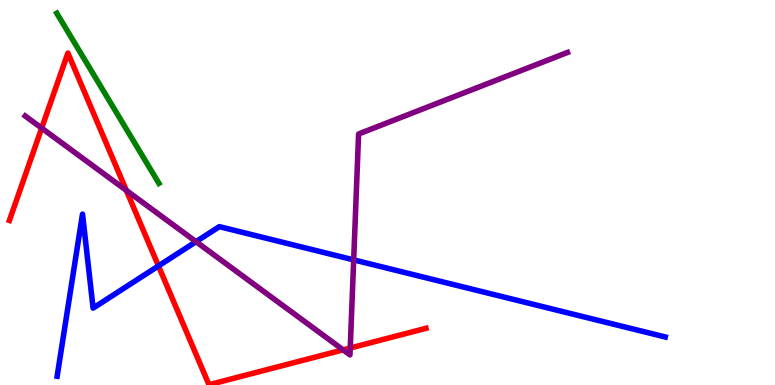[{'lines': ['blue', 'red'], 'intersections': [{'x': 2.04, 'y': 3.09}]}, {'lines': ['green', 'red'], 'intersections': []}, {'lines': ['purple', 'red'], 'intersections': [{'x': 0.538, 'y': 6.67}, {'x': 1.63, 'y': 5.06}, {'x': 4.43, 'y': 0.913}, {'x': 4.52, 'y': 0.961}]}, {'lines': ['blue', 'green'], 'intersections': []}, {'lines': ['blue', 'purple'], 'intersections': [{'x': 2.53, 'y': 3.72}, {'x': 4.56, 'y': 3.25}]}, {'lines': ['green', 'purple'], 'intersections': []}]